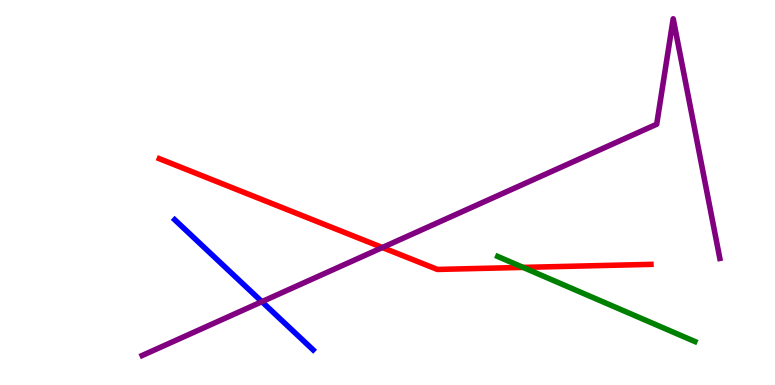[{'lines': ['blue', 'red'], 'intersections': []}, {'lines': ['green', 'red'], 'intersections': [{'x': 6.75, 'y': 3.05}]}, {'lines': ['purple', 'red'], 'intersections': [{'x': 4.93, 'y': 3.57}]}, {'lines': ['blue', 'green'], 'intersections': []}, {'lines': ['blue', 'purple'], 'intersections': [{'x': 3.38, 'y': 2.16}]}, {'lines': ['green', 'purple'], 'intersections': []}]